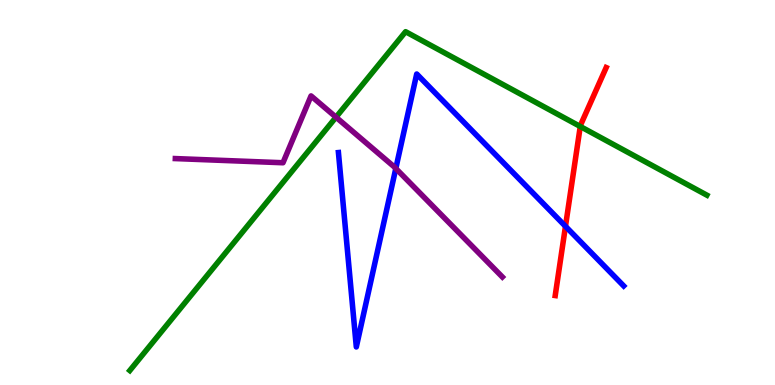[{'lines': ['blue', 'red'], 'intersections': [{'x': 7.3, 'y': 4.12}]}, {'lines': ['green', 'red'], 'intersections': [{'x': 7.49, 'y': 6.72}]}, {'lines': ['purple', 'red'], 'intersections': []}, {'lines': ['blue', 'green'], 'intersections': []}, {'lines': ['blue', 'purple'], 'intersections': [{'x': 5.11, 'y': 5.62}]}, {'lines': ['green', 'purple'], 'intersections': [{'x': 4.34, 'y': 6.96}]}]